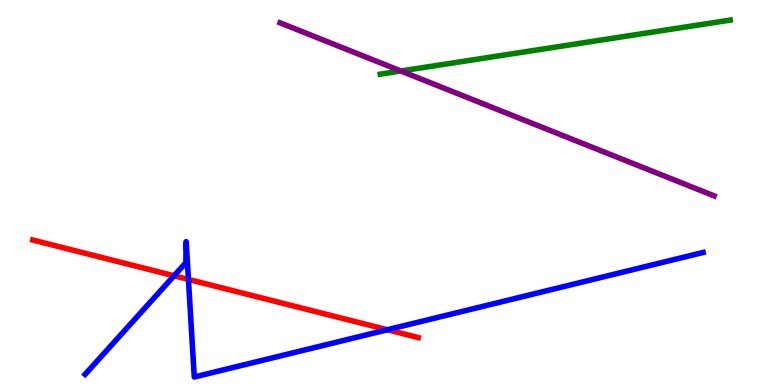[{'lines': ['blue', 'red'], 'intersections': [{'x': 2.25, 'y': 2.84}, {'x': 2.43, 'y': 2.74}, {'x': 5.0, 'y': 1.44}]}, {'lines': ['green', 'red'], 'intersections': []}, {'lines': ['purple', 'red'], 'intersections': []}, {'lines': ['blue', 'green'], 'intersections': []}, {'lines': ['blue', 'purple'], 'intersections': []}, {'lines': ['green', 'purple'], 'intersections': [{'x': 5.17, 'y': 8.16}]}]